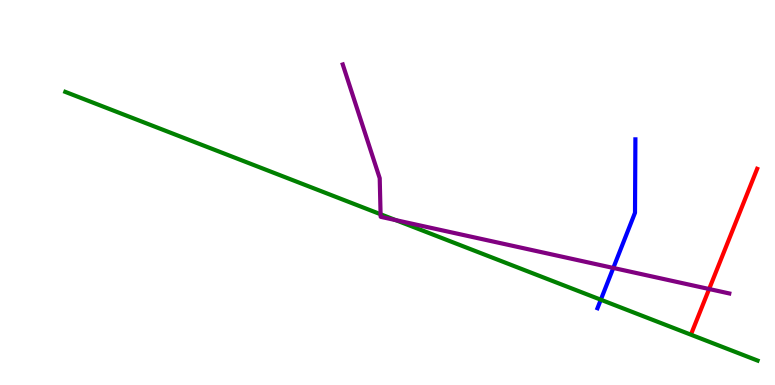[{'lines': ['blue', 'red'], 'intersections': []}, {'lines': ['green', 'red'], 'intersections': []}, {'lines': ['purple', 'red'], 'intersections': [{'x': 9.15, 'y': 2.49}]}, {'lines': ['blue', 'green'], 'intersections': [{'x': 7.75, 'y': 2.21}]}, {'lines': ['blue', 'purple'], 'intersections': [{'x': 7.91, 'y': 3.04}]}, {'lines': ['green', 'purple'], 'intersections': [{'x': 4.91, 'y': 4.44}, {'x': 5.11, 'y': 4.28}]}]